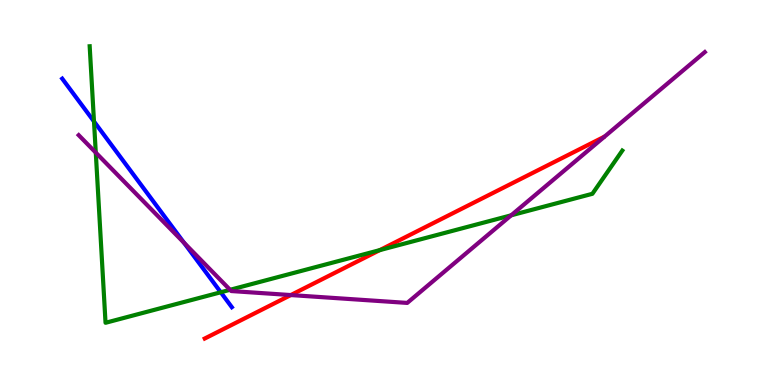[{'lines': ['blue', 'red'], 'intersections': []}, {'lines': ['green', 'red'], 'intersections': [{'x': 4.9, 'y': 3.5}]}, {'lines': ['purple', 'red'], 'intersections': [{'x': 3.75, 'y': 2.34}]}, {'lines': ['blue', 'green'], 'intersections': [{'x': 1.21, 'y': 6.85}, {'x': 2.85, 'y': 2.41}]}, {'lines': ['blue', 'purple'], 'intersections': [{'x': 2.37, 'y': 3.7}]}, {'lines': ['green', 'purple'], 'intersections': [{'x': 1.24, 'y': 6.04}, {'x': 2.97, 'y': 2.47}, {'x': 6.6, 'y': 4.41}]}]